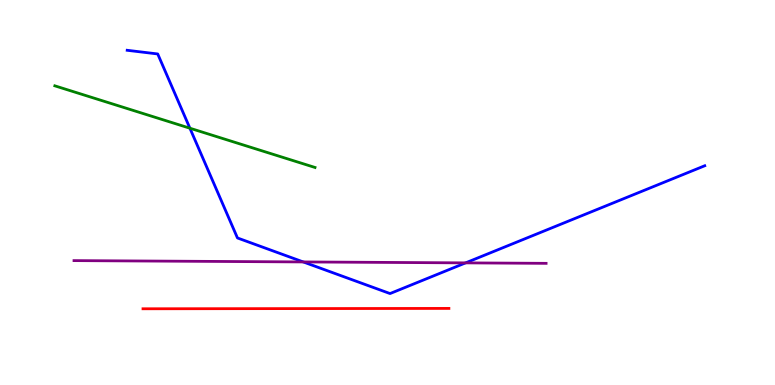[{'lines': ['blue', 'red'], 'intersections': []}, {'lines': ['green', 'red'], 'intersections': []}, {'lines': ['purple', 'red'], 'intersections': []}, {'lines': ['blue', 'green'], 'intersections': [{'x': 2.45, 'y': 6.67}]}, {'lines': ['blue', 'purple'], 'intersections': [{'x': 3.91, 'y': 3.2}, {'x': 6.01, 'y': 3.17}]}, {'lines': ['green', 'purple'], 'intersections': []}]